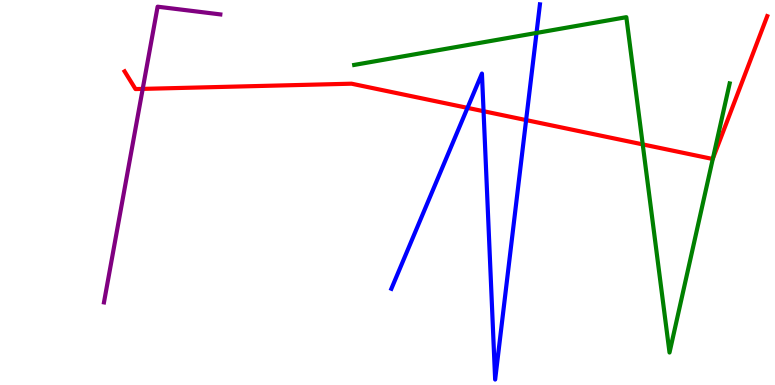[{'lines': ['blue', 'red'], 'intersections': [{'x': 6.03, 'y': 7.2}, {'x': 6.24, 'y': 7.11}, {'x': 6.79, 'y': 6.88}]}, {'lines': ['green', 'red'], 'intersections': [{'x': 8.29, 'y': 6.25}, {'x': 9.2, 'y': 5.88}]}, {'lines': ['purple', 'red'], 'intersections': [{'x': 1.84, 'y': 7.69}]}, {'lines': ['blue', 'green'], 'intersections': [{'x': 6.92, 'y': 9.14}]}, {'lines': ['blue', 'purple'], 'intersections': []}, {'lines': ['green', 'purple'], 'intersections': []}]